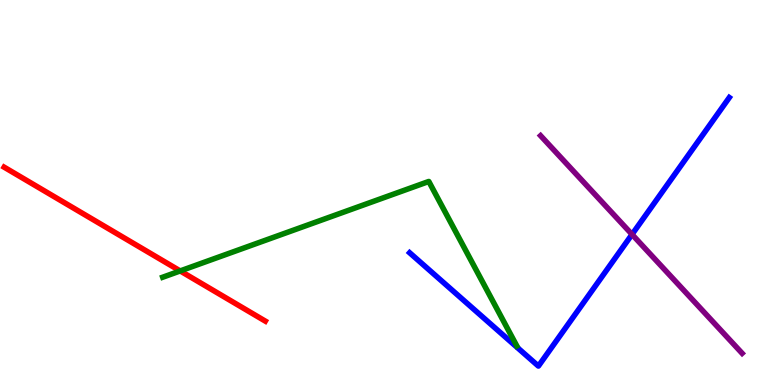[{'lines': ['blue', 'red'], 'intersections': []}, {'lines': ['green', 'red'], 'intersections': [{'x': 2.33, 'y': 2.96}]}, {'lines': ['purple', 'red'], 'intersections': []}, {'lines': ['blue', 'green'], 'intersections': []}, {'lines': ['blue', 'purple'], 'intersections': [{'x': 8.16, 'y': 3.91}]}, {'lines': ['green', 'purple'], 'intersections': []}]